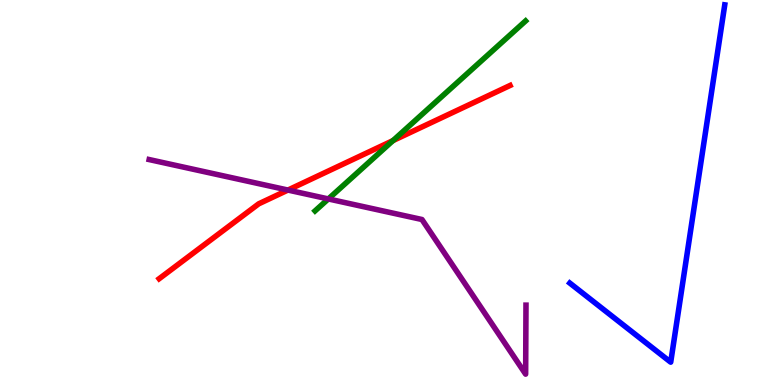[{'lines': ['blue', 'red'], 'intersections': []}, {'lines': ['green', 'red'], 'intersections': [{'x': 5.07, 'y': 6.35}]}, {'lines': ['purple', 'red'], 'intersections': [{'x': 3.72, 'y': 5.06}]}, {'lines': ['blue', 'green'], 'intersections': []}, {'lines': ['blue', 'purple'], 'intersections': []}, {'lines': ['green', 'purple'], 'intersections': [{'x': 4.24, 'y': 4.83}]}]